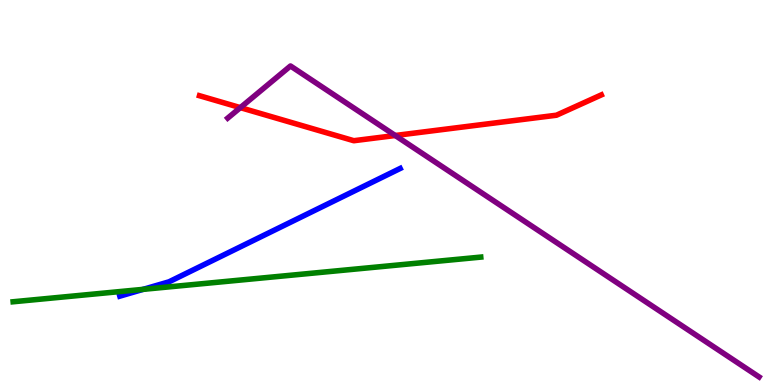[{'lines': ['blue', 'red'], 'intersections': []}, {'lines': ['green', 'red'], 'intersections': []}, {'lines': ['purple', 'red'], 'intersections': [{'x': 3.1, 'y': 7.2}, {'x': 5.1, 'y': 6.48}]}, {'lines': ['blue', 'green'], 'intersections': [{'x': 1.85, 'y': 2.48}]}, {'lines': ['blue', 'purple'], 'intersections': []}, {'lines': ['green', 'purple'], 'intersections': []}]